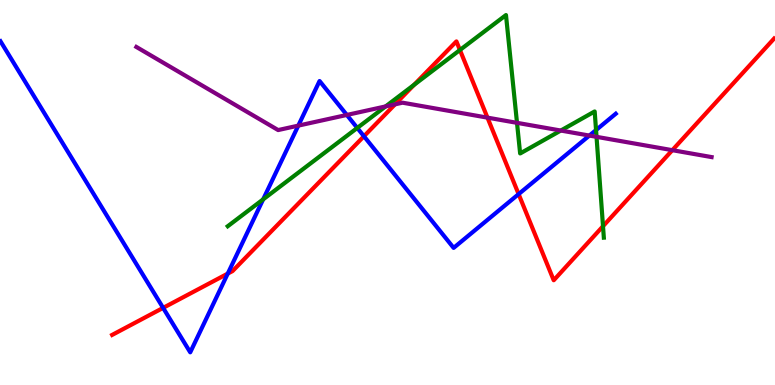[{'lines': ['blue', 'red'], 'intersections': [{'x': 2.1, 'y': 2.0}, {'x': 2.94, 'y': 2.89}, {'x': 4.7, 'y': 6.46}, {'x': 6.69, 'y': 4.96}]}, {'lines': ['green', 'red'], 'intersections': [{'x': 5.34, 'y': 7.8}, {'x': 5.93, 'y': 8.7}, {'x': 7.78, 'y': 4.12}]}, {'lines': ['purple', 'red'], 'intersections': [{'x': 5.1, 'y': 7.29}, {'x': 6.29, 'y': 6.94}, {'x': 8.68, 'y': 6.1}]}, {'lines': ['blue', 'green'], 'intersections': [{'x': 3.4, 'y': 4.82}, {'x': 4.61, 'y': 6.68}, {'x': 7.69, 'y': 6.62}]}, {'lines': ['blue', 'purple'], 'intersections': [{'x': 3.85, 'y': 6.74}, {'x': 4.48, 'y': 7.01}, {'x': 7.6, 'y': 6.48}]}, {'lines': ['green', 'purple'], 'intersections': [{'x': 4.98, 'y': 7.24}, {'x': 6.67, 'y': 6.81}, {'x': 7.24, 'y': 6.61}, {'x': 7.7, 'y': 6.45}]}]